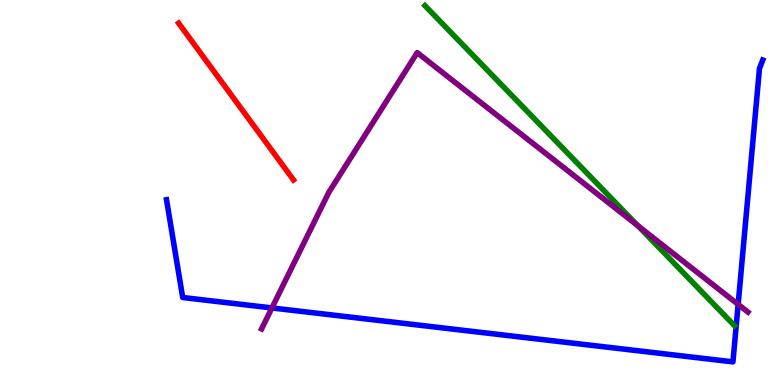[{'lines': ['blue', 'red'], 'intersections': []}, {'lines': ['green', 'red'], 'intersections': []}, {'lines': ['purple', 'red'], 'intersections': []}, {'lines': ['blue', 'green'], 'intersections': []}, {'lines': ['blue', 'purple'], 'intersections': [{'x': 3.51, 'y': 2.0}, {'x': 9.52, 'y': 2.09}]}, {'lines': ['green', 'purple'], 'intersections': [{'x': 8.23, 'y': 4.14}]}]